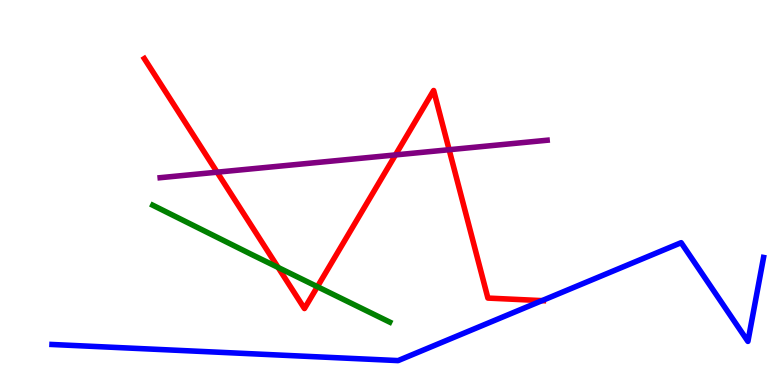[{'lines': ['blue', 'red'], 'intersections': [{'x': 6.99, 'y': 2.19}]}, {'lines': ['green', 'red'], 'intersections': [{'x': 3.59, 'y': 3.05}, {'x': 4.1, 'y': 2.55}]}, {'lines': ['purple', 'red'], 'intersections': [{'x': 2.8, 'y': 5.53}, {'x': 5.1, 'y': 5.98}, {'x': 5.8, 'y': 6.11}]}, {'lines': ['blue', 'green'], 'intersections': []}, {'lines': ['blue', 'purple'], 'intersections': []}, {'lines': ['green', 'purple'], 'intersections': []}]